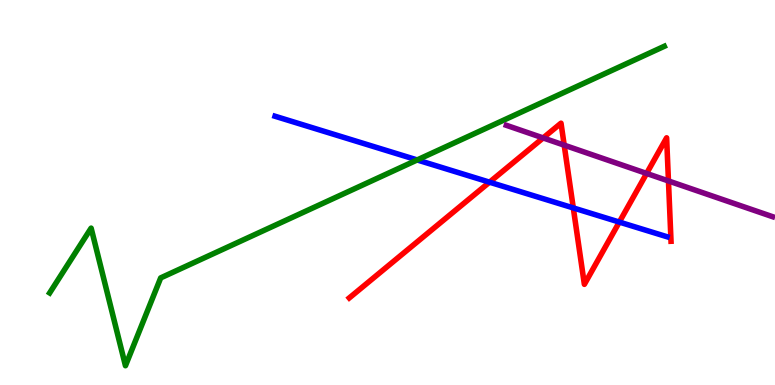[{'lines': ['blue', 'red'], 'intersections': [{'x': 6.32, 'y': 5.27}, {'x': 7.4, 'y': 4.6}, {'x': 7.99, 'y': 4.23}]}, {'lines': ['green', 'red'], 'intersections': []}, {'lines': ['purple', 'red'], 'intersections': [{'x': 7.01, 'y': 6.42}, {'x': 7.28, 'y': 6.23}, {'x': 8.34, 'y': 5.49}, {'x': 8.63, 'y': 5.3}]}, {'lines': ['blue', 'green'], 'intersections': [{'x': 5.38, 'y': 5.85}]}, {'lines': ['blue', 'purple'], 'intersections': []}, {'lines': ['green', 'purple'], 'intersections': []}]